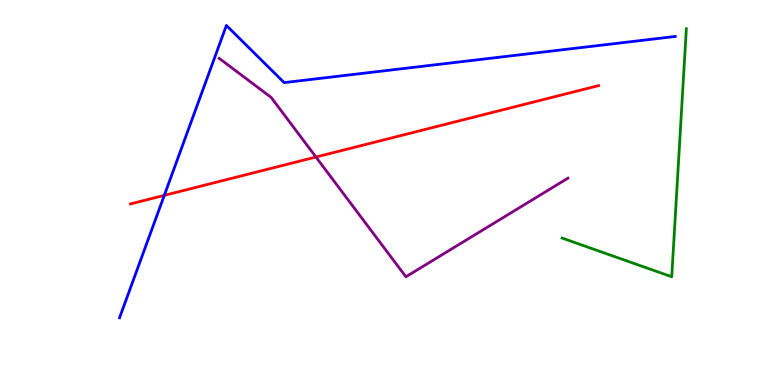[{'lines': ['blue', 'red'], 'intersections': [{'x': 2.12, 'y': 4.93}]}, {'lines': ['green', 'red'], 'intersections': []}, {'lines': ['purple', 'red'], 'intersections': [{'x': 4.08, 'y': 5.92}]}, {'lines': ['blue', 'green'], 'intersections': []}, {'lines': ['blue', 'purple'], 'intersections': []}, {'lines': ['green', 'purple'], 'intersections': []}]